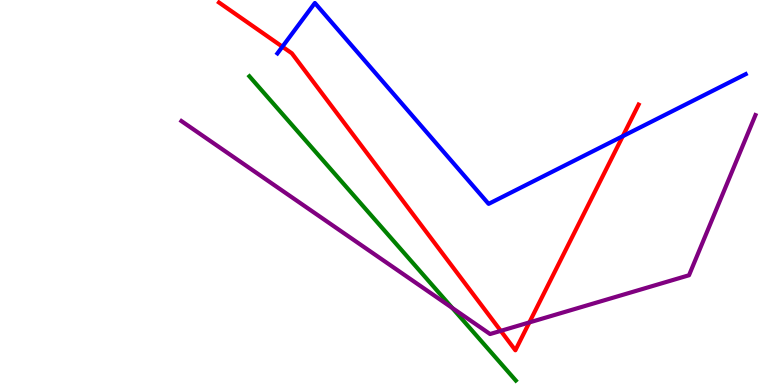[{'lines': ['blue', 'red'], 'intersections': [{'x': 3.64, 'y': 8.79}, {'x': 8.04, 'y': 6.46}]}, {'lines': ['green', 'red'], 'intersections': []}, {'lines': ['purple', 'red'], 'intersections': [{'x': 6.46, 'y': 1.41}, {'x': 6.83, 'y': 1.63}]}, {'lines': ['blue', 'green'], 'intersections': []}, {'lines': ['blue', 'purple'], 'intersections': []}, {'lines': ['green', 'purple'], 'intersections': [{'x': 5.84, 'y': 2.0}]}]